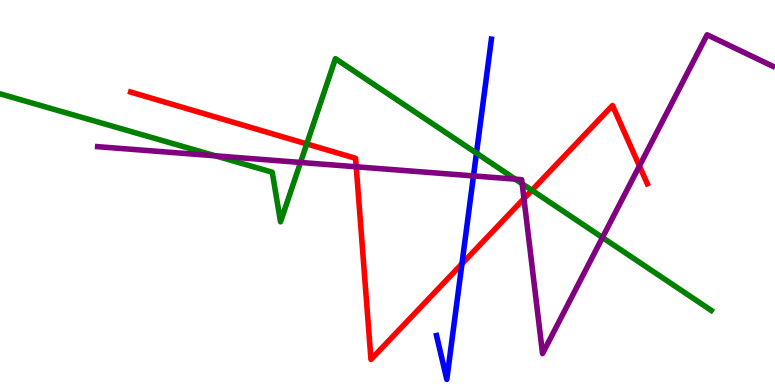[{'lines': ['blue', 'red'], 'intersections': [{'x': 5.96, 'y': 3.15}]}, {'lines': ['green', 'red'], 'intersections': [{'x': 3.96, 'y': 6.26}, {'x': 6.86, 'y': 5.06}]}, {'lines': ['purple', 'red'], 'intersections': [{'x': 4.6, 'y': 5.67}, {'x': 6.76, 'y': 4.84}, {'x': 8.25, 'y': 5.69}]}, {'lines': ['blue', 'green'], 'intersections': [{'x': 6.15, 'y': 6.02}]}, {'lines': ['blue', 'purple'], 'intersections': [{'x': 6.11, 'y': 5.43}]}, {'lines': ['green', 'purple'], 'intersections': [{'x': 2.78, 'y': 5.95}, {'x': 3.88, 'y': 5.78}, {'x': 6.65, 'y': 5.35}, {'x': 6.74, 'y': 5.23}, {'x': 7.77, 'y': 3.83}]}]